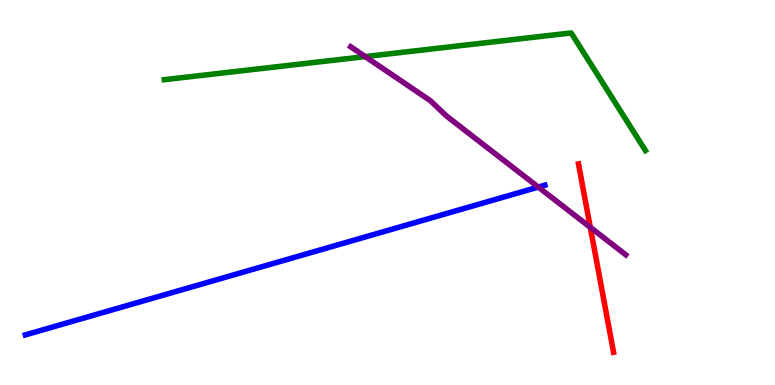[{'lines': ['blue', 'red'], 'intersections': []}, {'lines': ['green', 'red'], 'intersections': []}, {'lines': ['purple', 'red'], 'intersections': [{'x': 7.62, 'y': 4.1}]}, {'lines': ['blue', 'green'], 'intersections': []}, {'lines': ['blue', 'purple'], 'intersections': [{'x': 6.95, 'y': 5.14}]}, {'lines': ['green', 'purple'], 'intersections': [{'x': 4.71, 'y': 8.53}]}]